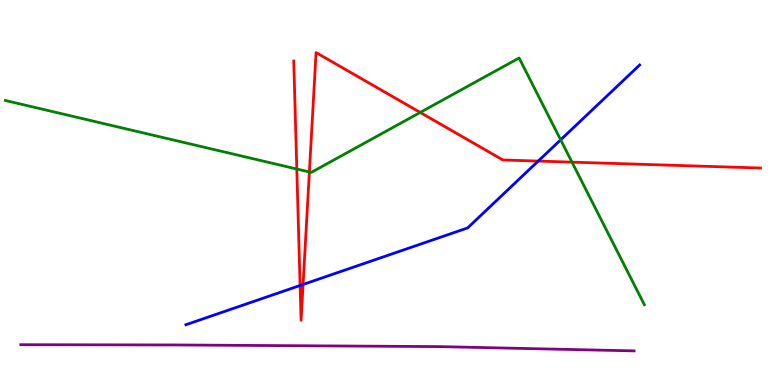[{'lines': ['blue', 'red'], 'intersections': [{'x': 3.87, 'y': 2.58}, {'x': 3.91, 'y': 2.61}, {'x': 6.94, 'y': 5.82}]}, {'lines': ['green', 'red'], 'intersections': [{'x': 3.83, 'y': 5.61}, {'x': 3.99, 'y': 5.53}, {'x': 5.42, 'y': 7.08}, {'x': 7.38, 'y': 5.79}]}, {'lines': ['purple', 'red'], 'intersections': []}, {'lines': ['blue', 'green'], 'intersections': [{'x': 7.23, 'y': 6.37}]}, {'lines': ['blue', 'purple'], 'intersections': []}, {'lines': ['green', 'purple'], 'intersections': []}]